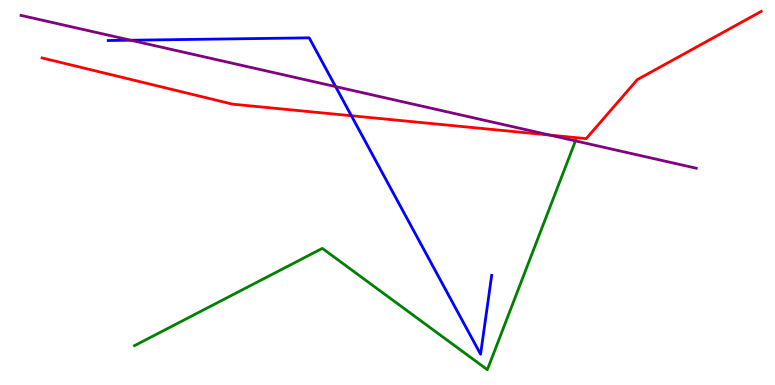[{'lines': ['blue', 'red'], 'intersections': [{'x': 4.53, 'y': 6.99}]}, {'lines': ['green', 'red'], 'intersections': []}, {'lines': ['purple', 'red'], 'intersections': [{'x': 7.09, 'y': 6.49}]}, {'lines': ['blue', 'green'], 'intersections': []}, {'lines': ['blue', 'purple'], 'intersections': [{'x': 1.69, 'y': 8.96}, {'x': 4.33, 'y': 7.75}]}, {'lines': ['green', 'purple'], 'intersections': [{'x': 7.43, 'y': 6.34}]}]